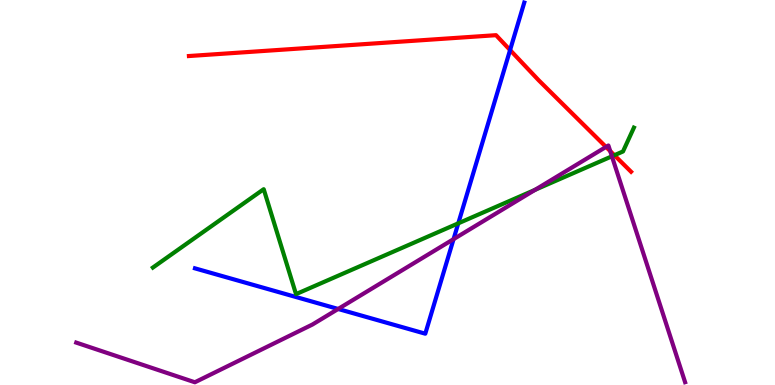[{'lines': ['blue', 'red'], 'intersections': [{'x': 6.58, 'y': 8.7}]}, {'lines': ['green', 'red'], 'intersections': [{'x': 7.93, 'y': 5.97}]}, {'lines': ['purple', 'red'], 'intersections': [{'x': 7.82, 'y': 6.18}, {'x': 7.87, 'y': 6.08}]}, {'lines': ['blue', 'green'], 'intersections': [{'x': 5.91, 'y': 4.2}]}, {'lines': ['blue', 'purple'], 'intersections': [{'x': 4.36, 'y': 1.97}, {'x': 5.85, 'y': 3.79}]}, {'lines': ['green', 'purple'], 'intersections': [{'x': 6.9, 'y': 5.07}, {'x': 7.9, 'y': 5.94}]}]